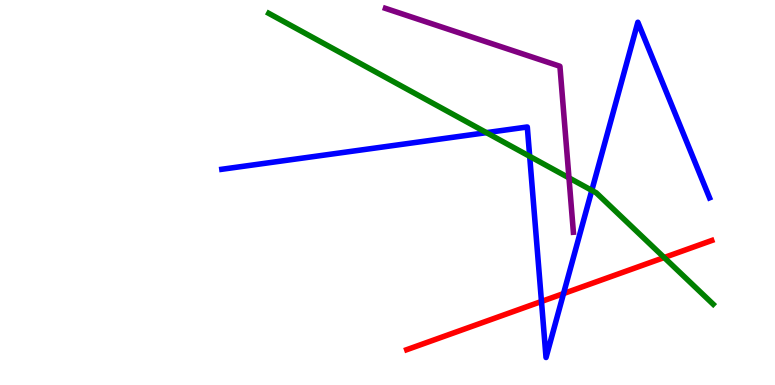[{'lines': ['blue', 'red'], 'intersections': [{'x': 6.99, 'y': 2.17}, {'x': 7.27, 'y': 2.38}]}, {'lines': ['green', 'red'], 'intersections': [{'x': 8.57, 'y': 3.31}]}, {'lines': ['purple', 'red'], 'intersections': []}, {'lines': ['blue', 'green'], 'intersections': [{'x': 6.28, 'y': 6.55}, {'x': 6.83, 'y': 5.94}, {'x': 7.64, 'y': 5.06}]}, {'lines': ['blue', 'purple'], 'intersections': []}, {'lines': ['green', 'purple'], 'intersections': [{'x': 7.34, 'y': 5.38}]}]